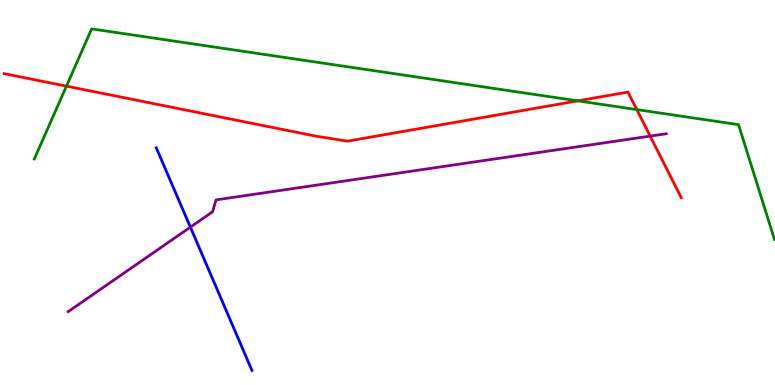[{'lines': ['blue', 'red'], 'intersections': []}, {'lines': ['green', 'red'], 'intersections': [{'x': 0.857, 'y': 7.76}, {'x': 7.46, 'y': 7.38}, {'x': 8.22, 'y': 7.15}]}, {'lines': ['purple', 'red'], 'intersections': [{'x': 8.39, 'y': 6.46}]}, {'lines': ['blue', 'green'], 'intersections': []}, {'lines': ['blue', 'purple'], 'intersections': [{'x': 2.46, 'y': 4.1}]}, {'lines': ['green', 'purple'], 'intersections': []}]